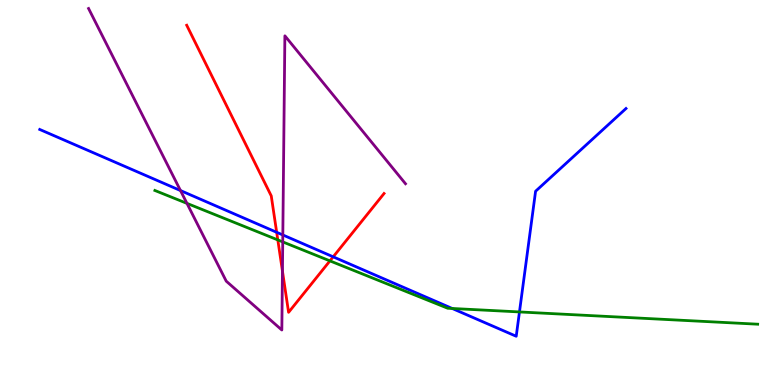[{'lines': ['blue', 'red'], 'intersections': [{'x': 3.57, 'y': 3.97}, {'x': 4.3, 'y': 3.33}]}, {'lines': ['green', 'red'], 'intersections': [{'x': 3.58, 'y': 3.77}, {'x': 4.26, 'y': 3.22}]}, {'lines': ['purple', 'red'], 'intersections': [{'x': 3.64, 'y': 2.96}]}, {'lines': ['blue', 'green'], 'intersections': [{'x': 5.84, 'y': 1.99}, {'x': 6.7, 'y': 1.9}]}, {'lines': ['blue', 'purple'], 'intersections': [{'x': 2.33, 'y': 5.05}, {'x': 3.65, 'y': 3.9}]}, {'lines': ['green', 'purple'], 'intersections': [{'x': 2.41, 'y': 4.72}, {'x': 3.65, 'y': 3.72}]}]